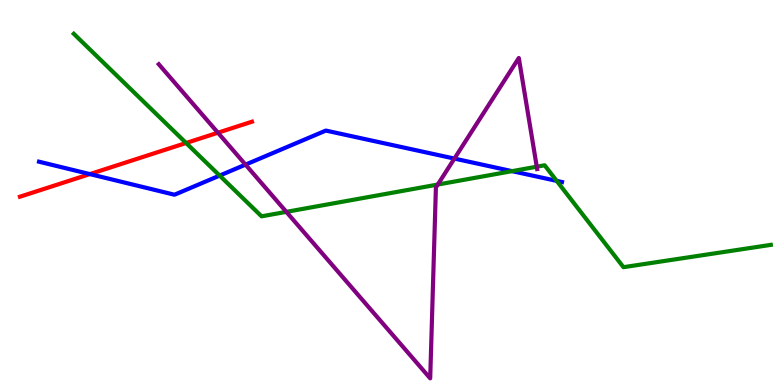[{'lines': ['blue', 'red'], 'intersections': [{'x': 1.16, 'y': 5.48}]}, {'lines': ['green', 'red'], 'intersections': [{'x': 2.4, 'y': 6.29}]}, {'lines': ['purple', 'red'], 'intersections': [{'x': 2.81, 'y': 6.55}]}, {'lines': ['blue', 'green'], 'intersections': [{'x': 2.83, 'y': 5.44}, {'x': 6.61, 'y': 5.55}, {'x': 7.18, 'y': 5.3}]}, {'lines': ['blue', 'purple'], 'intersections': [{'x': 3.17, 'y': 5.72}, {'x': 5.86, 'y': 5.88}]}, {'lines': ['green', 'purple'], 'intersections': [{'x': 3.69, 'y': 4.5}, {'x': 5.65, 'y': 5.21}, {'x': 6.93, 'y': 5.67}]}]